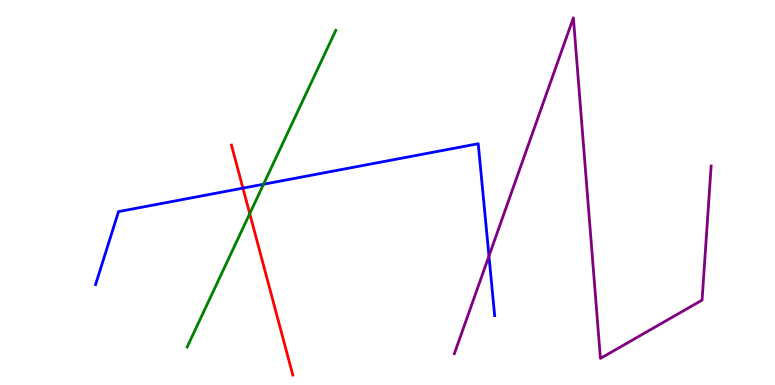[{'lines': ['blue', 'red'], 'intersections': [{'x': 3.13, 'y': 5.11}]}, {'lines': ['green', 'red'], 'intersections': [{'x': 3.22, 'y': 4.45}]}, {'lines': ['purple', 'red'], 'intersections': []}, {'lines': ['blue', 'green'], 'intersections': [{'x': 3.4, 'y': 5.21}]}, {'lines': ['blue', 'purple'], 'intersections': [{'x': 6.31, 'y': 3.35}]}, {'lines': ['green', 'purple'], 'intersections': []}]